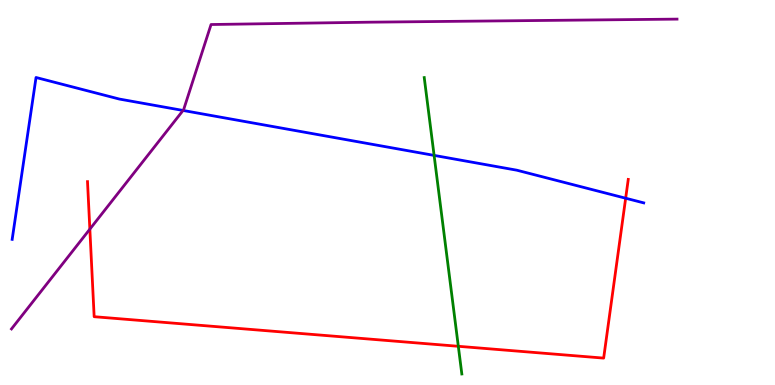[{'lines': ['blue', 'red'], 'intersections': [{'x': 8.07, 'y': 4.85}]}, {'lines': ['green', 'red'], 'intersections': [{'x': 5.91, 'y': 1.01}]}, {'lines': ['purple', 'red'], 'intersections': [{'x': 1.16, 'y': 4.05}]}, {'lines': ['blue', 'green'], 'intersections': [{'x': 5.6, 'y': 5.96}]}, {'lines': ['blue', 'purple'], 'intersections': [{'x': 2.36, 'y': 7.13}]}, {'lines': ['green', 'purple'], 'intersections': []}]